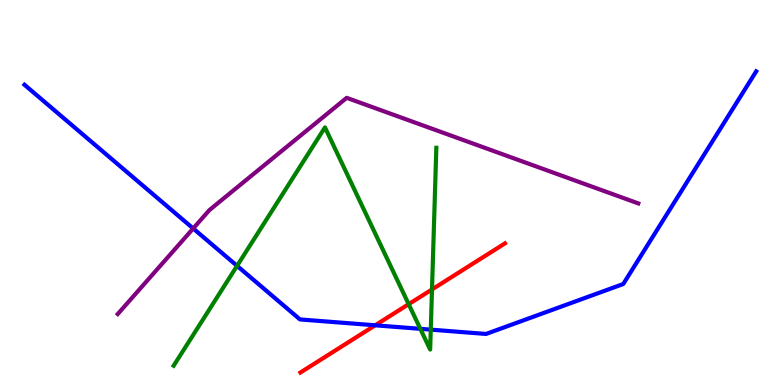[{'lines': ['blue', 'red'], 'intersections': [{'x': 4.84, 'y': 1.55}]}, {'lines': ['green', 'red'], 'intersections': [{'x': 5.27, 'y': 2.1}, {'x': 5.57, 'y': 2.48}]}, {'lines': ['purple', 'red'], 'intersections': []}, {'lines': ['blue', 'green'], 'intersections': [{'x': 3.06, 'y': 3.1}, {'x': 5.42, 'y': 1.46}, {'x': 5.56, 'y': 1.44}]}, {'lines': ['blue', 'purple'], 'intersections': [{'x': 2.49, 'y': 4.07}]}, {'lines': ['green', 'purple'], 'intersections': []}]